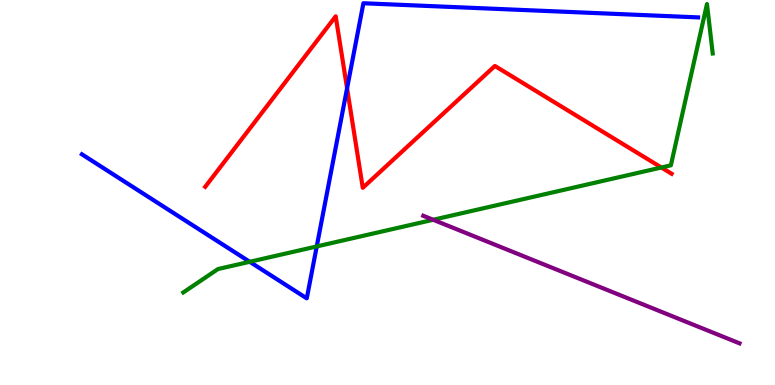[{'lines': ['blue', 'red'], 'intersections': [{'x': 4.48, 'y': 7.71}]}, {'lines': ['green', 'red'], 'intersections': [{'x': 8.53, 'y': 5.65}]}, {'lines': ['purple', 'red'], 'intersections': []}, {'lines': ['blue', 'green'], 'intersections': [{'x': 3.22, 'y': 3.2}, {'x': 4.09, 'y': 3.6}]}, {'lines': ['blue', 'purple'], 'intersections': []}, {'lines': ['green', 'purple'], 'intersections': [{'x': 5.59, 'y': 4.29}]}]